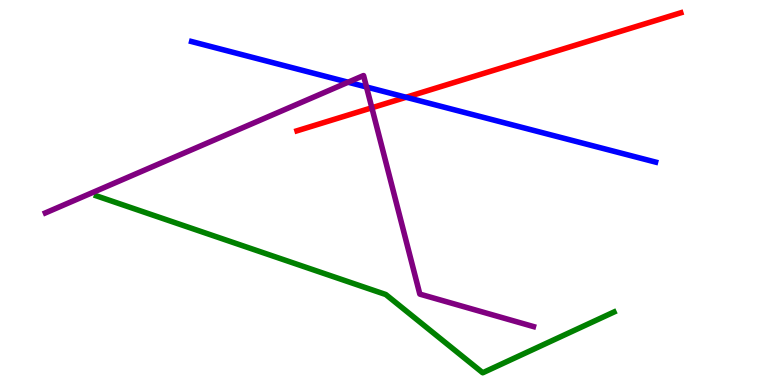[{'lines': ['blue', 'red'], 'intersections': [{'x': 5.24, 'y': 7.47}]}, {'lines': ['green', 'red'], 'intersections': []}, {'lines': ['purple', 'red'], 'intersections': [{'x': 4.8, 'y': 7.2}]}, {'lines': ['blue', 'green'], 'intersections': []}, {'lines': ['blue', 'purple'], 'intersections': [{'x': 4.49, 'y': 7.86}, {'x': 4.73, 'y': 7.74}]}, {'lines': ['green', 'purple'], 'intersections': []}]